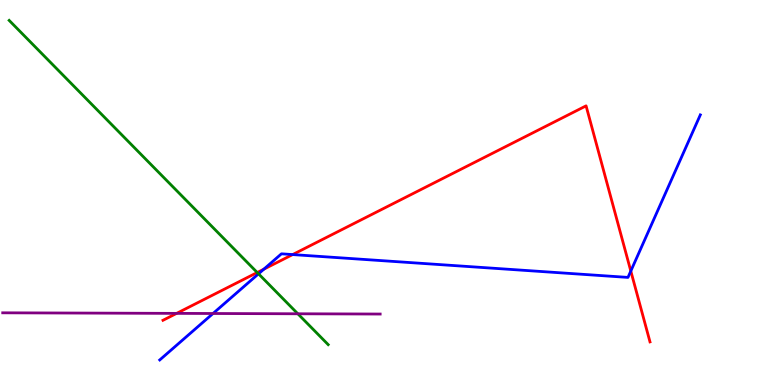[{'lines': ['blue', 'red'], 'intersections': [{'x': 3.4, 'y': 3.01}, {'x': 3.78, 'y': 3.39}, {'x': 8.14, 'y': 2.96}]}, {'lines': ['green', 'red'], 'intersections': [{'x': 3.32, 'y': 2.92}]}, {'lines': ['purple', 'red'], 'intersections': [{'x': 2.28, 'y': 1.86}]}, {'lines': ['blue', 'green'], 'intersections': [{'x': 3.34, 'y': 2.89}]}, {'lines': ['blue', 'purple'], 'intersections': [{'x': 2.75, 'y': 1.86}]}, {'lines': ['green', 'purple'], 'intersections': [{'x': 3.84, 'y': 1.85}]}]